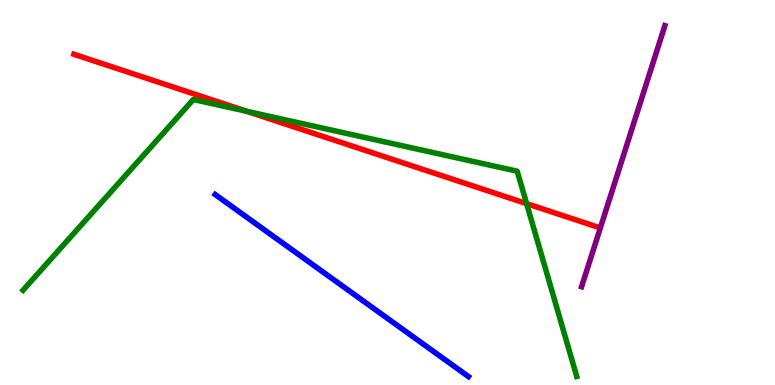[{'lines': ['blue', 'red'], 'intersections': []}, {'lines': ['green', 'red'], 'intersections': [{'x': 3.18, 'y': 7.11}, {'x': 6.79, 'y': 4.71}]}, {'lines': ['purple', 'red'], 'intersections': []}, {'lines': ['blue', 'green'], 'intersections': []}, {'lines': ['blue', 'purple'], 'intersections': []}, {'lines': ['green', 'purple'], 'intersections': []}]